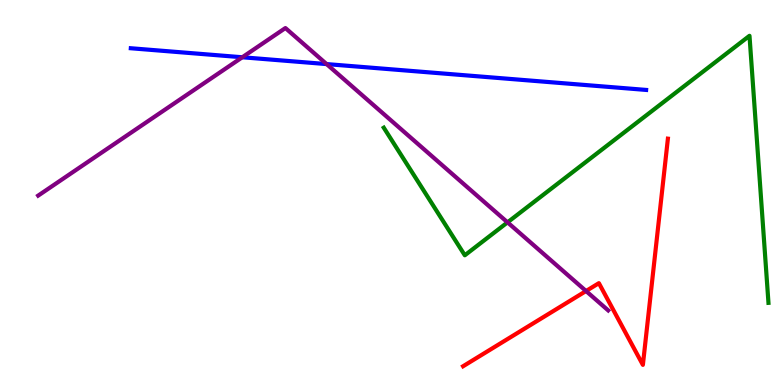[{'lines': ['blue', 'red'], 'intersections': []}, {'lines': ['green', 'red'], 'intersections': []}, {'lines': ['purple', 'red'], 'intersections': [{'x': 7.56, 'y': 2.44}]}, {'lines': ['blue', 'green'], 'intersections': []}, {'lines': ['blue', 'purple'], 'intersections': [{'x': 3.13, 'y': 8.51}, {'x': 4.21, 'y': 8.34}]}, {'lines': ['green', 'purple'], 'intersections': [{'x': 6.55, 'y': 4.22}]}]